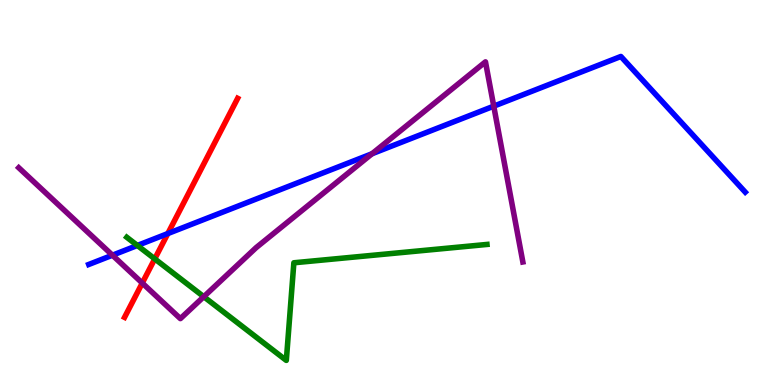[{'lines': ['blue', 'red'], 'intersections': [{'x': 2.17, 'y': 3.93}]}, {'lines': ['green', 'red'], 'intersections': [{'x': 2.0, 'y': 3.28}]}, {'lines': ['purple', 'red'], 'intersections': [{'x': 1.84, 'y': 2.65}]}, {'lines': ['blue', 'green'], 'intersections': [{'x': 1.77, 'y': 3.62}]}, {'lines': ['blue', 'purple'], 'intersections': [{'x': 1.45, 'y': 3.37}, {'x': 4.8, 'y': 6.01}, {'x': 6.37, 'y': 7.24}]}, {'lines': ['green', 'purple'], 'intersections': [{'x': 2.63, 'y': 2.29}]}]